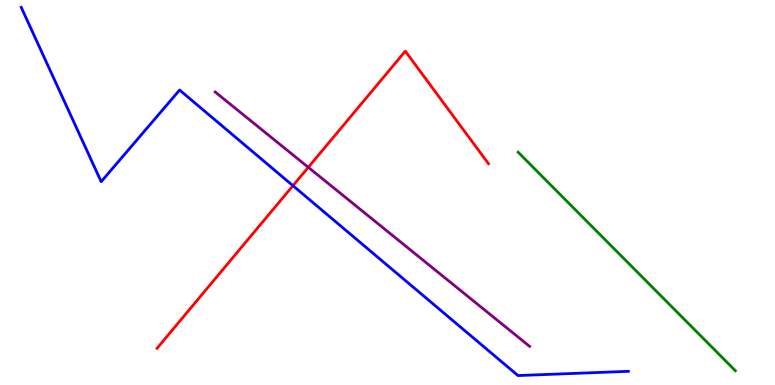[{'lines': ['blue', 'red'], 'intersections': [{'x': 3.78, 'y': 5.18}]}, {'lines': ['green', 'red'], 'intersections': []}, {'lines': ['purple', 'red'], 'intersections': [{'x': 3.98, 'y': 5.65}]}, {'lines': ['blue', 'green'], 'intersections': []}, {'lines': ['blue', 'purple'], 'intersections': []}, {'lines': ['green', 'purple'], 'intersections': []}]